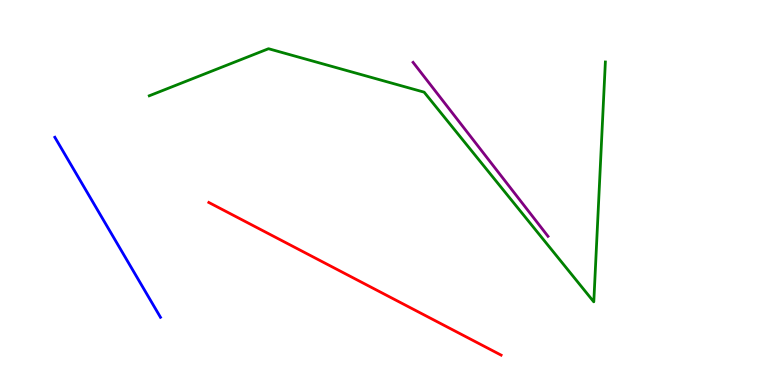[{'lines': ['blue', 'red'], 'intersections': []}, {'lines': ['green', 'red'], 'intersections': []}, {'lines': ['purple', 'red'], 'intersections': []}, {'lines': ['blue', 'green'], 'intersections': []}, {'lines': ['blue', 'purple'], 'intersections': []}, {'lines': ['green', 'purple'], 'intersections': []}]